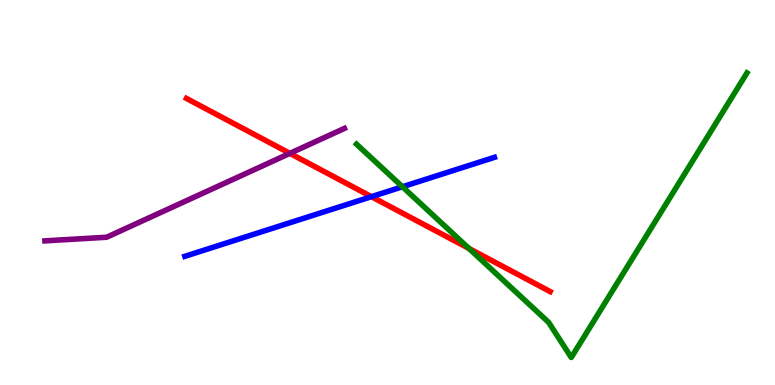[{'lines': ['blue', 'red'], 'intersections': [{'x': 4.79, 'y': 4.89}]}, {'lines': ['green', 'red'], 'intersections': [{'x': 6.05, 'y': 3.55}]}, {'lines': ['purple', 'red'], 'intersections': [{'x': 3.74, 'y': 6.02}]}, {'lines': ['blue', 'green'], 'intersections': [{'x': 5.19, 'y': 5.15}]}, {'lines': ['blue', 'purple'], 'intersections': []}, {'lines': ['green', 'purple'], 'intersections': []}]